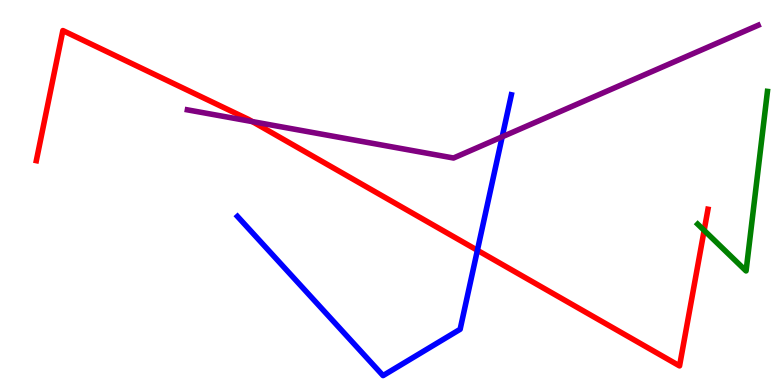[{'lines': ['blue', 'red'], 'intersections': [{'x': 6.16, 'y': 3.5}]}, {'lines': ['green', 'red'], 'intersections': [{'x': 9.09, 'y': 4.02}]}, {'lines': ['purple', 'red'], 'intersections': [{'x': 3.26, 'y': 6.84}]}, {'lines': ['blue', 'green'], 'intersections': []}, {'lines': ['blue', 'purple'], 'intersections': [{'x': 6.48, 'y': 6.45}]}, {'lines': ['green', 'purple'], 'intersections': []}]